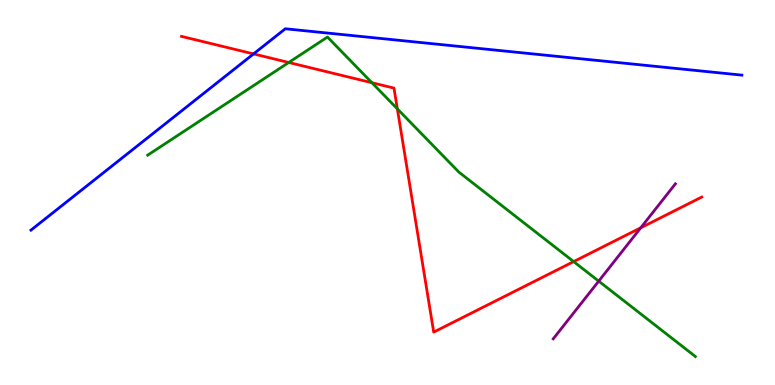[{'lines': ['blue', 'red'], 'intersections': [{'x': 3.27, 'y': 8.6}]}, {'lines': ['green', 'red'], 'intersections': [{'x': 3.73, 'y': 8.38}, {'x': 4.8, 'y': 7.85}, {'x': 5.13, 'y': 7.17}, {'x': 7.4, 'y': 3.21}]}, {'lines': ['purple', 'red'], 'intersections': [{'x': 8.27, 'y': 4.08}]}, {'lines': ['blue', 'green'], 'intersections': []}, {'lines': ['blue', 'purple'], 'intersections': []}, {'lines': ['green', 'purple'], 'intersections': [{'x': 7.73, 'y': 2.7}]}]